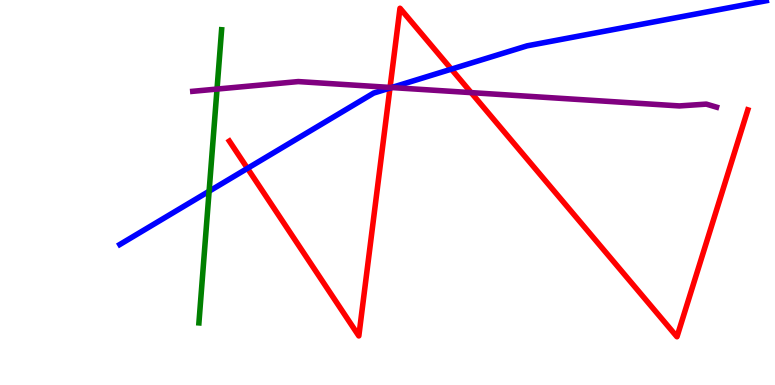[{'lines': ['blue', 'red'], 'intersections': [{'x': 3.19, 'y': 5.63}, {'x': 5.03, 'y': 7.71}, {'x': 5.82, 'y': 8.2}]}, {'lines': ['green', 'red'], 'intersections': []}, {'lines': ['purple', 'red'], 'intersections': [{'x': 5.03, 'y': 7.73}, {'x': 6.08, 'y': 7.59}]}, {'lines': ['blue', 'green'], 'intersections': [{'x': 2.7, 'y': 5.03}]}, {'lines': ['blue', 'purple'], 'intersections': [{'x': 5.05, 'y': 7.73}]}, {'lines': ['green', 'purple'], 'intersections': [{'x': 2.8, 'y': 7.69}]}]